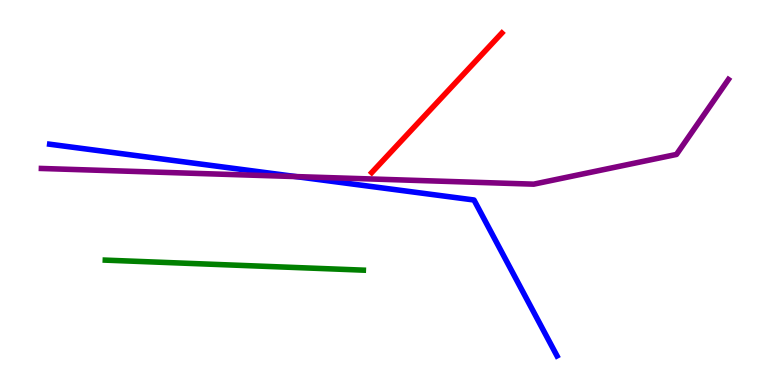[{'lines': ['blue', 'red'], 'intersections': []}, {'lines': ['green', 'red'], 'intersections': []}, {'lines': ['purple', 'red'], 'intersections': []}, {'lines': ['blue', 'green'], 'intersections': []}, {'lines': ['blue', 'purple'], 'intersections': [{'x': 3.82, 'y': 5.41}]}, {'lines': ['green', 'purple'], 'intersections': []}]